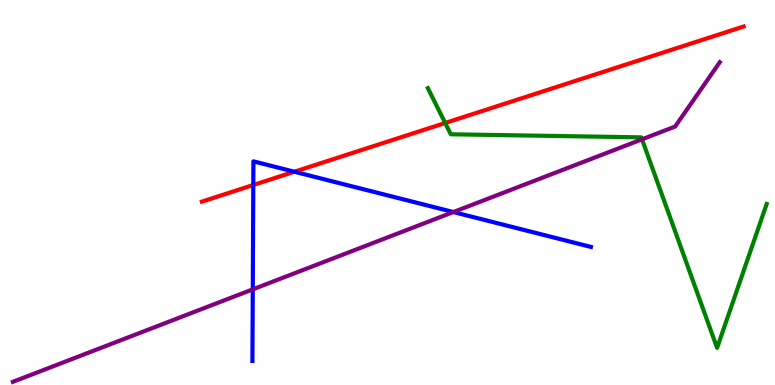[{'lines': ['blue', 'red'], 'intersections': [{'x': 3.27, 'y': 5.19}, {'x': 3.8, 'y': 5.54}]}, {'lines': ['green', 'red'], 'intersections': [{'x': 5.74, 'y': 6.81}]}, {'lines': ['purple', 'red'], 'intersections': []}, {'lines': ['blue', 'green'], 'intersections': []}, {'lines': ['blue', 'purple'], 'intersections': [{'x': 3.26, 'y': 2.48}, {'x': 5.85, 'y': 4.49}]}, {'lines': ['green', 'purple'], 'intersections': [{'x': 8.28, 'y': 6.38}]}]